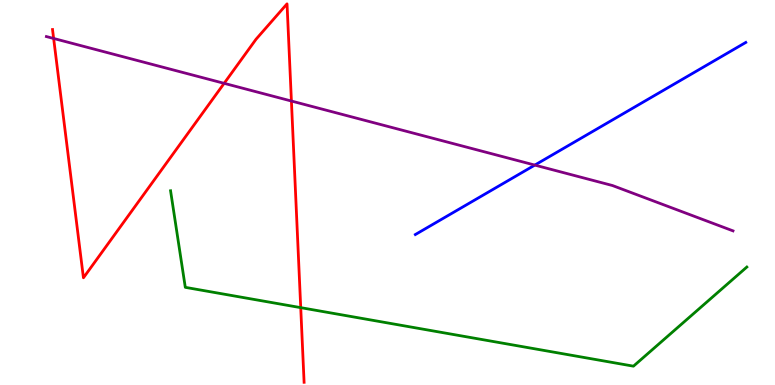[{'lines': ['blue', 'red'], 'intersections': []}, {'lines': ['green', 'red'], 'intersections': [{'x': 3.88, 'y': 2.01}]}, {'lines': ['purple', 'red'], 'intersections': [{'x': 0.692, 'y': 9.0}, {'x': 2.89, 'y': 7.84}, {'x': 3.76, 'y': 7.38}]}, {'lines': ['blue', 'green'], 'intersections': []}, {'lines': ['blue', 'purple'], 'intersections': [{'x': 6.9, 'y': 5.71}]}, {'lines': ['green', 'purple'], 'intersections': []}]